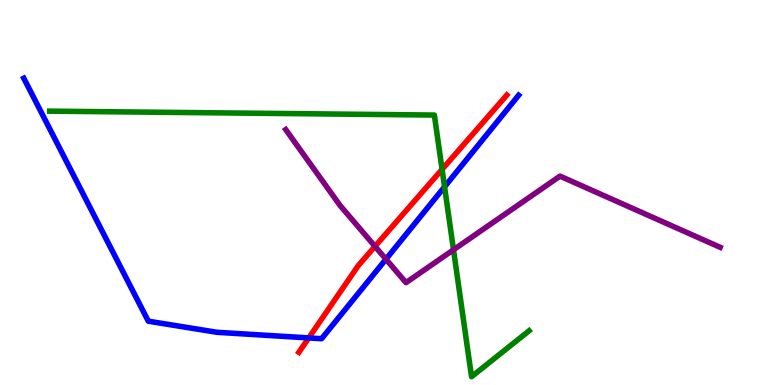[{'lines': ['blue', 'red'], 'intersections': [{'x': 3.98, 'y': 1.22}]}, {'lines': ['green', 'red'], 'intersections': [{'x': 5.7, 'y': 5.6}]}, {'lines': ['purple', 'red'], 'intersections': [{'x': 4.84, 'y': 3.6}]}, {'lines': ['blue', 'green'], 'intersections': [{'x': 5.74, 'y': 5.15}]}, {'lines': ['blue', 'purple'], 'intersections': [{'x': 4.98, 'y': 3.27}]}, {'lines': ['green', 'purple'], 'intersections': [{'x': 5.85, 'y': 3.51}]}]